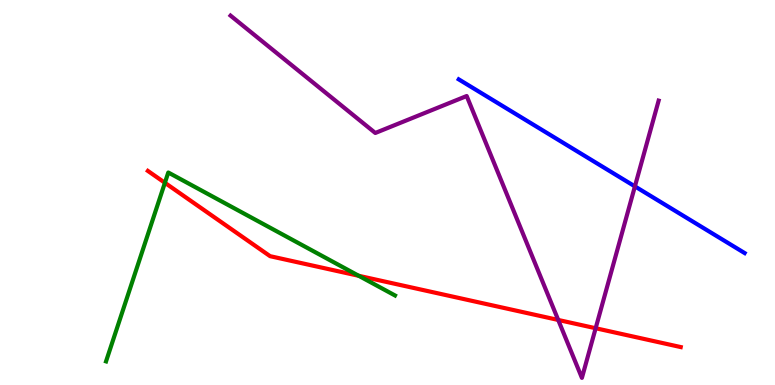[{'lines': ['blue', 'red'], 'intersections': []}, {'lines': ['green', 'red'], 'intersections': [{'x': 2.13, 'y': 5.25}, {'x': 4.63, 'y': 2.84}]}, {'lines': ['purple', 'red'], 'intersections': [{'x': 7.2, 'y': 1.69}, {'x': 7.69, 'y': 1.47}]}, {'lines': ['blue', 'green'], 'intersections': []}, {'lines': ['blue', 'purple'], 'intersections': [{'x': 8.19, 'y': 5.16}]}, {'lines': ['green', 'purple'], 'intersections': []}]